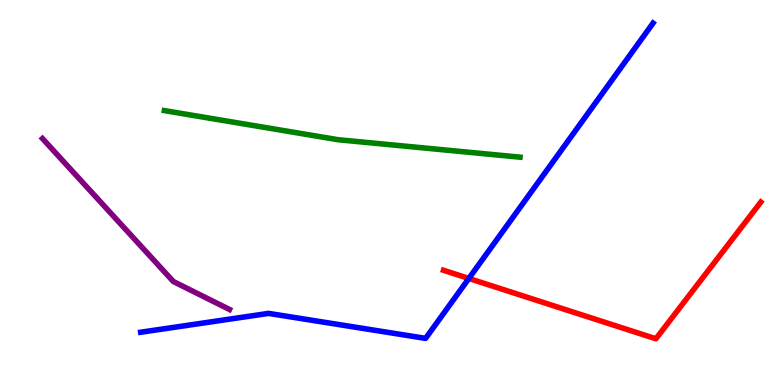[{'lines': ['blue', 'red'], 'intersections': [{'x': 6.05, 'y': 2.77}]}, {'lines': ['green', 'red'], 'intersections': []}, {'lines': ['purple', 'red'], 'intersections': []}, {'lines': ['blue', 'green'], 'intersections': []}, {'lines': ['blue', 'purple'], 'intersections': []}, {'lines': ['green', 'purple'], 'intersections': []}]